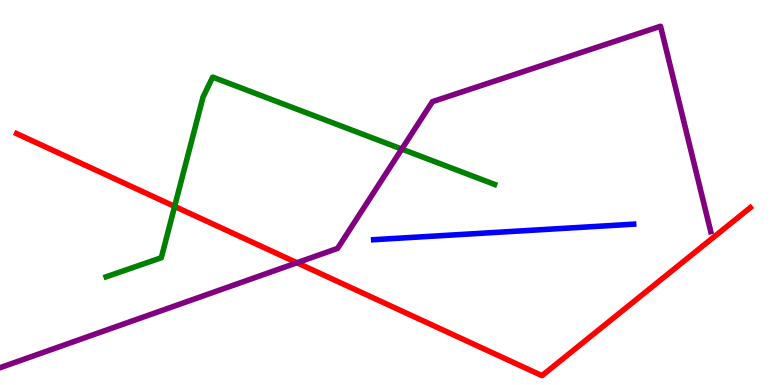[{'lines': ['blue', 'red'], 'intersections': []}, {'lines': ['green', 'red'], 'intersections': [{'x': 2.25, 'y': 4.64}]}, {'lines': ['purple', 'red'], 'intersections': [{'x': 3.83, 'y': 3.18}]}, {'lines': ['blue', 'green'], 'intersections': []}, {'lines': ['blue', 'purple'], 'intersections': []}, {'lines': ['green', 'purple'], 'intersections': [{'x': 5.18, 'y': 6.13}]}]